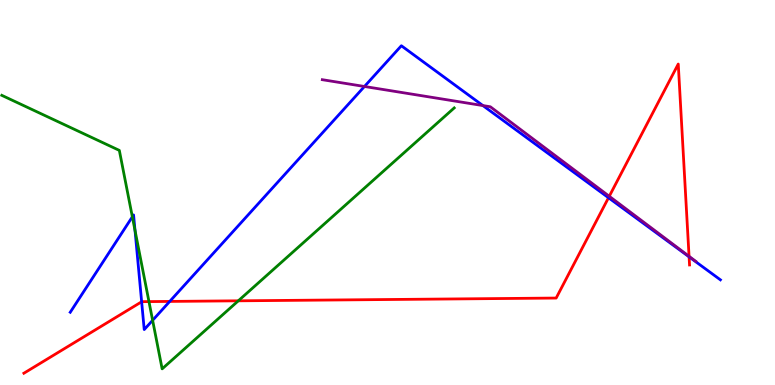[{'lines': ['blue', 'red'], 'intersections': [{'x': 1.83, 'y': 2.16}, {'x': 2.19, 'y': 2.17}, {'x': 7.85, 'y': 4.86}, {'x': 8.89, 'y': 3.33}]}, {'lines': ['green', 'red'], 'intersections': [{'x': 1.92, 'y': 2.17}, {'x': 3.07, 'y': 2.19}]}, {'lines': ['purple', 'red'], 'intersections': [{'x': 7.86, 'y': 4.9}, {'x': 8.89, 'y': 3.34}]}, {'lines': ['blue', 'green'], 'intersections': [{'x': 1.71, 'y': 4.37}, {'x': 1.74, 'y': 4.01}, {'x': 1.97, 'y': 1.68}]}, {'lines': ['blue', 'purple'], 'intersections': [{'x': 4.7, 'y': 7.75}, {'x': 6.23, 'y': 7.26}]}, {'lines': ['green', 'purple'], 'intersections': []}]